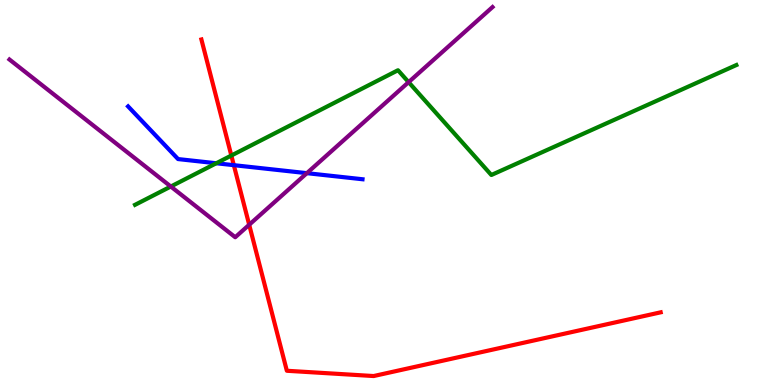[{'lines': ['blue', 'red'], 'intersections': [{'x': 3.02, 'y': 5.71}]}, {'lines': ['green', 'red'], 'intersections': [{'x': 2.99, 'y': 5.96}]}, {'lines': ['purple', 'red'], 'intersections': [{'x': 3.22, 'y': 4.16}]}, {'lines': ['blue', 'green'], 'intersections': [{'x': 2.79, 'y': 5.76}]}, {'lines': ['blue', 'purple'], 'intersections': [{'x': 3.96, 'y': 5.5}]}, {'lines': ['green', 'purple'], 'intersections': [{'x': 2.2, 'y': 5.16}, {'x': 5.27, 'y': 7.87}]}]